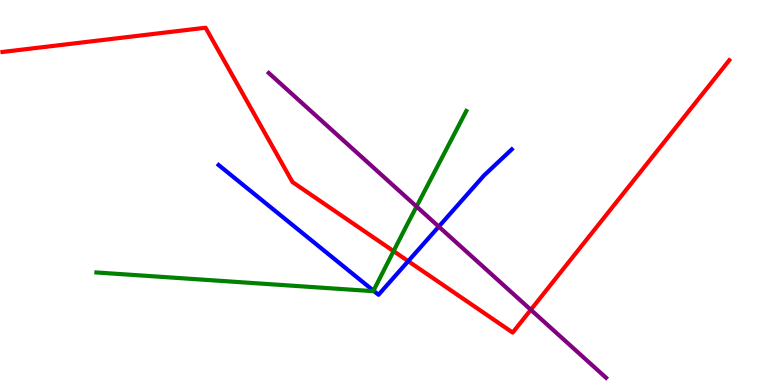[{'lines': ['blue', 'red'], 'intersections': [{'x': 5.27, 'y': 3.22}]}, {'lines': ['green', 'red'], 'intersections': [{'x': 5.08, 'y': 3.48}]}, {'lines': ['purple', 'red'], 'intersections': [{'x': 6.85, 'y': 1.95}]}, {'lines': ['blue', 'green'], 'intersections': [{'x': 4.82, 'y': 2.45}]}, {'lines': ['blue', 'purple'], 'intersections': [{'x': 5.66, 'y': 4.11}]}, {'lines': ['green', 'purple'], 'intersections': [{'x': 5.37, 'y': 4.64}]}]